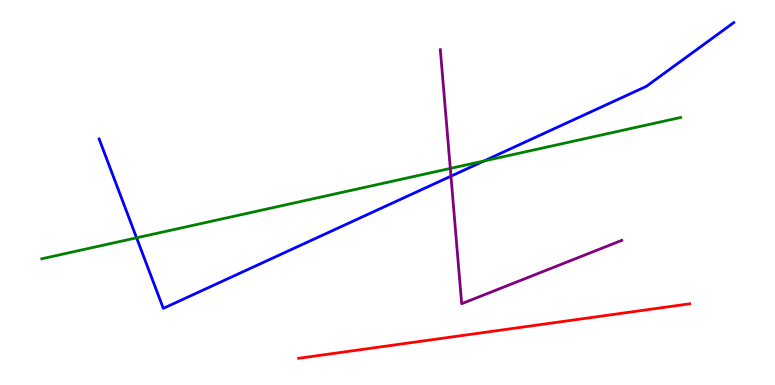[{'lines': ['blue', 'red'], 'intersections': []}, {'lines': ['green', 'red'], 'intersections': []}, {'lines': ['purple', 'red'], 'intersections': []}, {'lines': ['blue', 'green'], 'intersections': [{'x': 1.76, 'y': 3.82}, {'x': 6.25, 'y': 5.82}]}, {'lines': ['blue', 'purple'], 'intersections': [{'x': 5.82, 'y': 5.42}]}, {'lines': ['green', 'purple'], 'intersections': [{'x': 5.81, 'y': 5.63}]}]